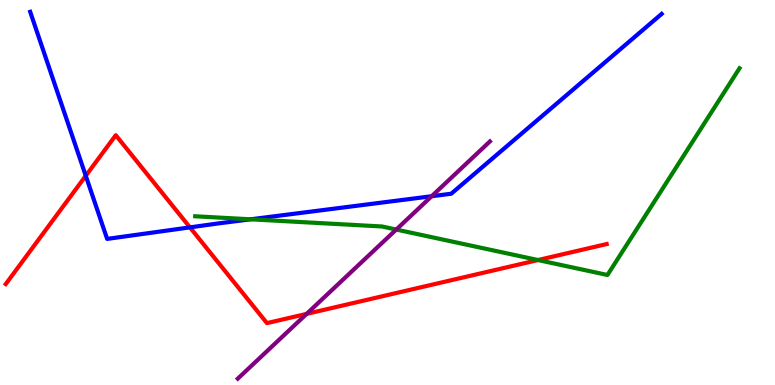[{'lines': ['blue', 'red'], 'intersections': [{'x': 1.11, 'y': 5.43}, {'x': 2.45, 'y': 4.09}]}, {'lines': ['green', 'red'], 'intersections': [{'x': 6.94, 'y': 3.25}]}, {'lines': ['purple', 'red'], 'intersections': [{'x': 3.96, 'y': 1.85}]}, {'lines': ['blue', 'green'], 'intersections': [{'x': 3.23, 'y': 4.3}]}, {'lines': ['blue', 'purple'], 'intersections': [{'x': 5.57, 'y': 4.9}]}, {'lines': ['green', 'purple'], 'intersections': [{'x': 5.11, 'y': 4.04}]}]